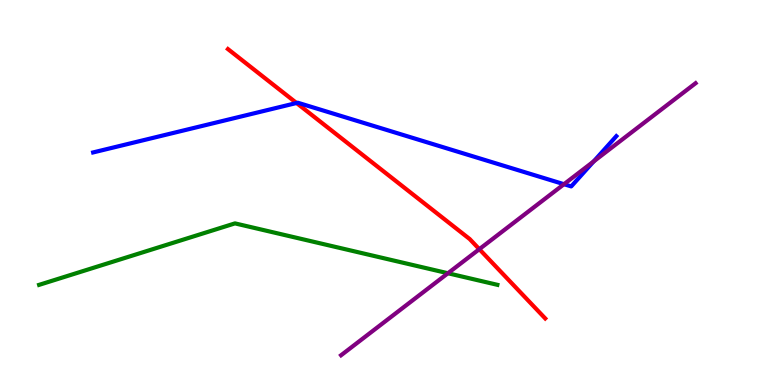[{'lines': ['blue', 'red'], 'intersections': [{'x': 3.83, 'y': 7.32}]}, {'lines': ['green', 'red'], 'intersections': []}, {'lines': ['purple', 'red'], 'intersections': [{'x': 6.18, 'y': 3.53}]}, {'lines': ['blue', 'green'], 'intersections': []}, {'lines': ['blue', 'purple'], 'intersections': [{'x': 7.28, 'y': 5.22}, {'x': 7.66, 'y': 5.81}]}, {'lines': ['green', 'purple'], 'intersections': [{'x': 5.78, 'y': 2.9}]}]